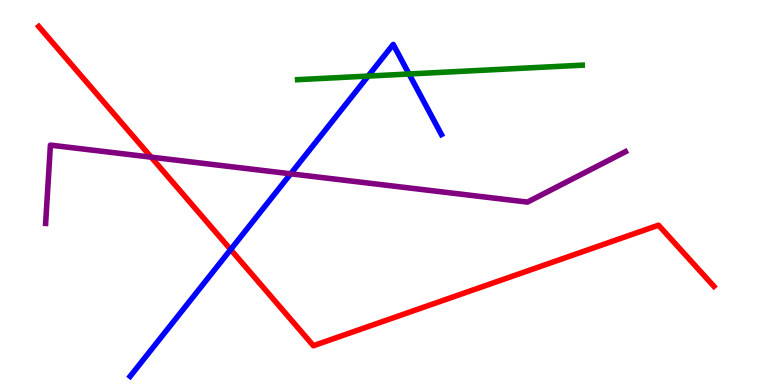[{'lines': ['blue', 'red'], 'intersections': [{'x': 2.98, 'y': 3.52}]}, {'lines': ['green', 'red'], 'intersections': []}, {'lines': ['purple', 'red'], 'intersections': [{'x': 1.95, 'y': 5.92}]}, {'lines': ['blue', 'green'], 'intersections': [{'x': 4.75, 'y': 8.02}, {'x': 5.28, 'y': 8.08}]}, {'lines': ['blue', 'purple'], 'intersections': [{'x': 3.75, 'y': 5.49}]}, {'lines': ['green', 'purple'], 'intersections': []}]